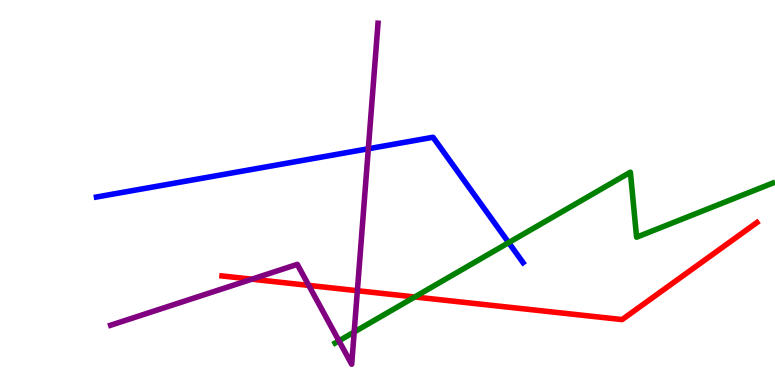[{'lines': ['blue', 'red'], 'intersections': []}, {'lines': ['green', 'red'], 'intersections': [{'x': 5.35, 'y': 2.29}]}, {'lines': ['purple', 'red'], 'intersections': [{'x': 3.25, 'y': 2.75}, {'x': 3.98, 'y': 2.59}, {'x': 4.61, 'y': 2.45}]}, {'lines': ['blue', 'green'], 'intersections': [{'x': 6.56, 'y': 3.7}]}, {'lines': ['blue', 'purple'], 'intersections': [{'x': 4.75, 'y': 6.14}]}, {'lines': ['green', 'purple'], 'intersections': [{'x': 4.37, 'y': 1.15}, {'x': 4.57, 'y': 1.38}]}]